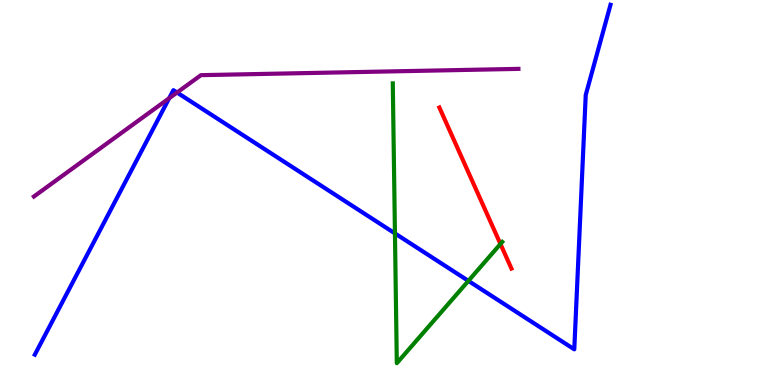[{'lines': ['blue', 'red'], 'intersections': []}, {'lines': ['green', 'red'], 'intersections': [{'x': 6.46, 'y': 3.66}]}, {'lines': ['purple', 'red'], 'intersections': []}, {'lines': ['blue', 'green'], 'intersections': [{'x': 5.1, 'y': 3.94}, {'x': 6.04, 'y': 2.7}]}, {'lines': ['blue', 'purple'], 'intersections': [{'x': 2.18, 'y': 7.45}, {'x': 2.28, 'y': 7.6}]}, {'lines': ['green', 'purple'], 'intersections': []}]